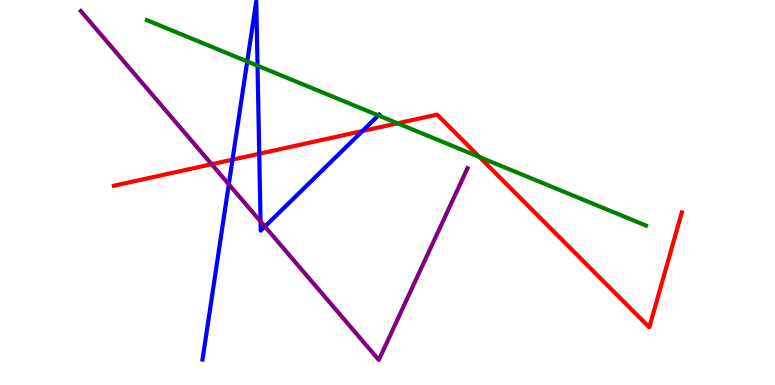[{'lines': ['blue', 'red'], 'intersections': [{'x': 3.0, 'y': 5.85}, {'x': 3.35, 'y': 6.01}, {'x': 4.68, 'y': 6.6}]}, {'lines': ['green', 'red'], 'intersections': [{'x': 5.13, 'y': 6.8}, {'x': 6.19, 'y': 5.92}]}, {'lines': ['purple', 'red'], 'intersections': [{'x': 2.73, 'y': 5.73}]}, {'lines': ['blue', 'green'], 'intersections': [{'x': 3.19, 'y': 8.4}, {'x': 3.32, 'y': 8.29}, {'x': 4.88, 'y': 7.0}]}, {'lines': ['blue', 'purple'], 'intersections': [{'x': 2.95, 'y': 5.21}, {'x': 3.36, 'y': 4.25}, {'x': 3.42, 'y': 4.12}]}, {'lines': ['green', 'purple'], 'intersections': []}]